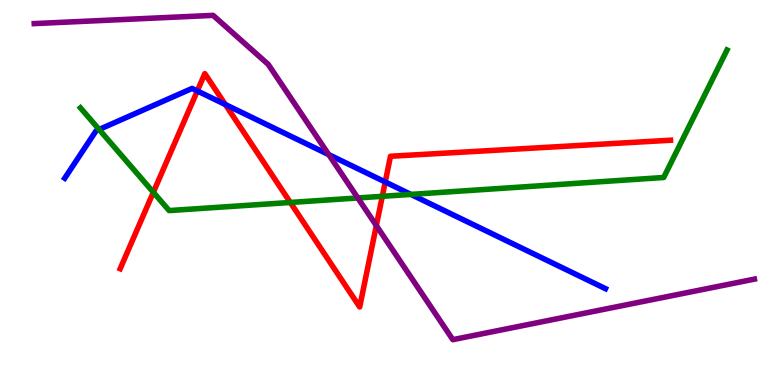[{'lines': ['blue', 'red'], 'intersections': [{'x': 2.55, 'y': 7.64}, {'x': 2.91, 'y': 7.29}, {'x': 4.97, 'y': 5.27}]}, {'lines': ['green', 'red'], 'intersections': [{'x': 1.98, 'y': 5.01}, {'x': 3.75, 'y': 4.74}, {'x': 4.93, 'y': 4.9}]}, {'lines': ['purple', 'red'], 'intersections': [{'x': 4.86, 'y': 4.14}]}, {'lines': ['blue', 'green'], 'intersections': [{'x': 1.28, 'y': 6.64}, {'x': 5.3, 'y': 4.95}]}, {'lines': ['blue', 'purple'], 'intersections': [{'x': 4.24, 'y': 5.98}]}, {'lines': ['green', 'purple'], 'intersections': [{'x': 4.62, 'y': 4.86}]}]